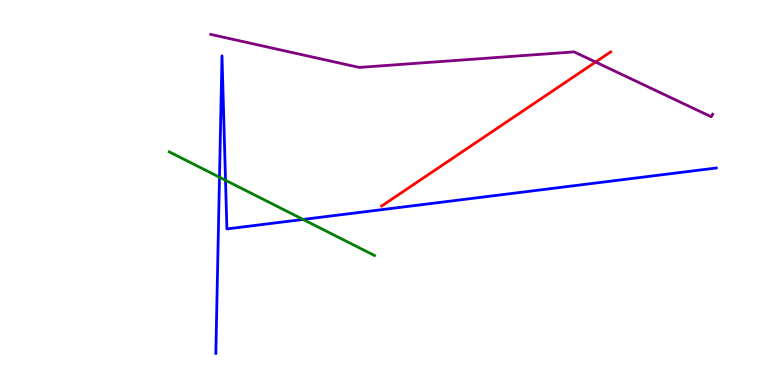[{'lines': ['blue', 'red'], 'intersections': []}, {'lines': ['green', 'red'], 'intersections': []}, {'lines': ['purple', 'red'], 'intersections': [{'x': 7.69, 'y': 8.39}]}, {'lines': ['blue', 'green'], 'intersections': [{'x': 2.83, 'y': 5.4}, {'x': 2.91, 'y': 5.32}, {'x': 3.91, 'y': 4.3}]}, {'lines': ['blue', 'purple'], 'intersections': []}, {'lines': ['green', 'purple'], 'intersections': []}]